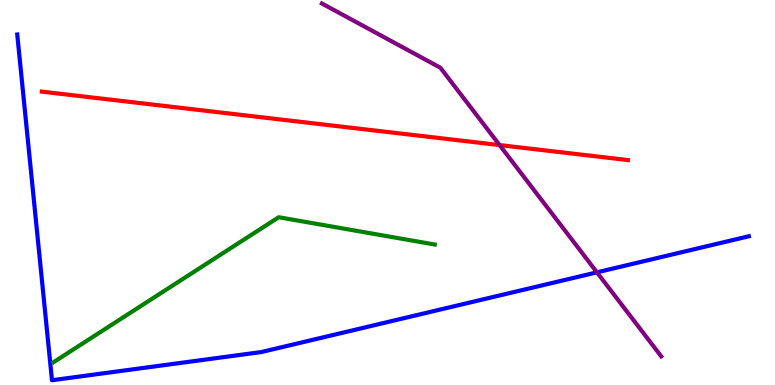[{'lines': ['blue', 'red'], 'intersections': []}, {'lines': ['green', 'red'], 'intersections': []}, {'lines': ['purple', 'red'], 'intersections': [{'x': 6.45, 'y': 6.23}]}, {'lines': ['blue', 'green'], 'intersections': []}, {'lines': ['blue', 'purple'], 'intersections': [{'x': 7.7, 'y': 2.93}]}, {'lines': ['green', 'purple'], 'intersections': []}]